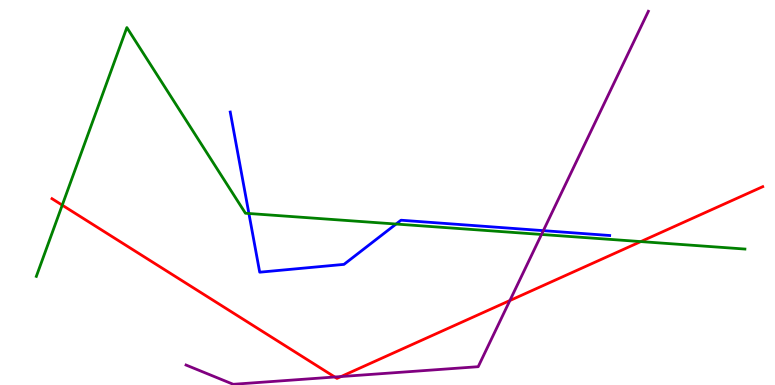[{'lines': ['blue', 'red'], 'intersections': []}, {'lines': ['green', 'red'], 'intersections': [{'x': 0.803, 'y': 4.67}, {'x': 8.27, 'y': 3.73}]}, {'lines': ['purple', 'red'], 'intersections': [{'x': 4.32, 'y': 0.208}, {'x': 4.4, 'y': 0.219}, {'x': 6.58, 'y': 2.19}]}, {'lines': ['blue', 'green'], 'intersections': [{'x': 3.21, 'y': 4.45}, {'x': 5.11, 'y': 4.18}]}, {'lines': ['blue', 'purple'], 'intersections': [{'x': 7.01, 'y': 4.01}]}, {'lines': ['green', 'purple'], 'intersections': [{'x': 6.99, 'y': 3.91}]}]